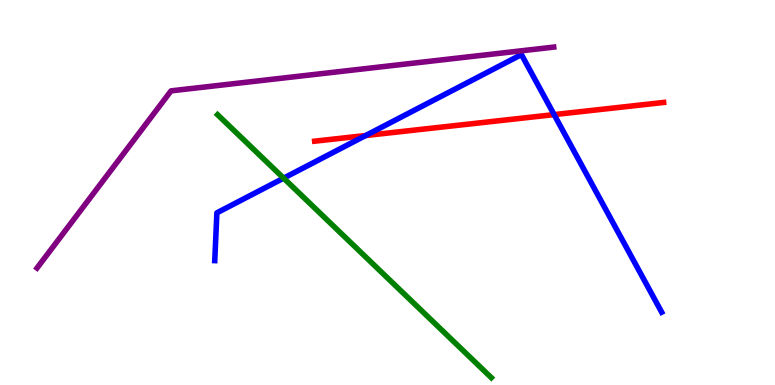[{'lines': ['blue', 'red'], 'intersections': [{'x': 4.72, 'y': 6.48}, {'x': 7.15, 'y': 7.02}]}, {'lines': ['green', 'red'], 'intersections': []}, {'lines': ['purple', 'red'], 'intersections': []}, {'lines': ['blue', 'green'], 'intersections': [{'x': 3.66, 'y': 5.37}]}, {'lines': ['blue', 'purple'], 'intersections': []}, {'lines': ['green', 'purple'], 'intersections': []}]